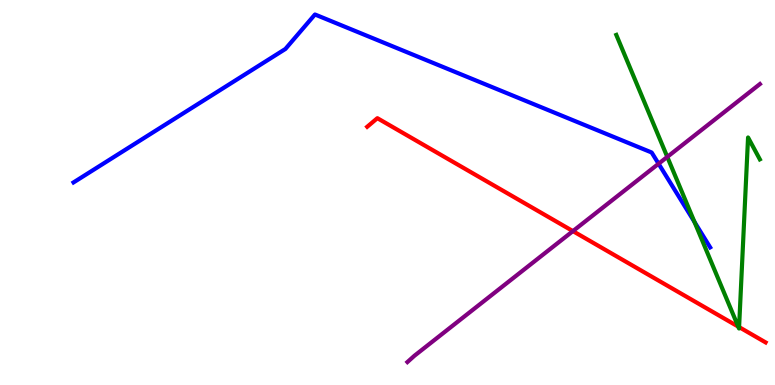[{'lines': ['blue', 'red'], 'intersections': []}, {'lines': ['green', 'red'], 'intersections': [{'x': 9.53, 'y': 1.52}, {'x': 9.54, 'y': 1.5}]}, {'lines': ['purple', 'red'], 'intersections': [{'x': 7.39, 'y': 4.0}]}, {'lines': ['blue', 'green'], 'intersections': [{'x': 8.96, 'y': 4.24}]}, {'lines': ['blue', 'purple'], 'intersections': [{'x': 8.5, 'y': 5.75}]}, {'lines': ['green', 'purple'], 'intersections': [{'x': 8.61, 'y': 5.92}]}]